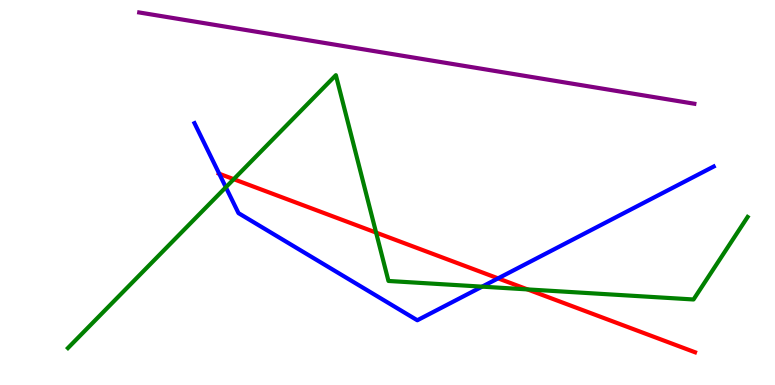[{'lines': ['blue', 'red'], 'intersections': [{'x': 2.83, 'y': 5.49}, {'x': 6.43, 'y': 2.77}]}, {'lines': ['green', 'red'], 'intersections': [{'x': 3.02, 'y': 5.35}, {'x': 4.85, 'y': 3.96}, {'x': 6.81, 'y': 2.48}]}, {'lines': ['purple', 'red'], 'intersections': []}, {'lines': ['blue', 'green'], 'intersections': [{'x': 2.91, 'y': 5.14}, {'x': 6.22, 'y': 2.55}]}, {'lines': ['blue', 'purple'], 'intersections': []}, {'lines': ['green', 'purple'], 'intersections': []}]